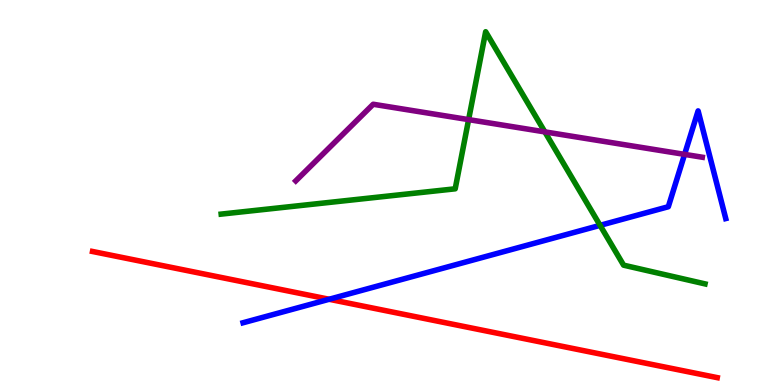[{'lines': ['blue', 'red'], 'intersections': [{'x': 4.25, 'y': 2.23}]}, {'lines': ['green', 'red'], 'intersections': []}, {'lines': ['purple', 'red'], 'intersections': []}, {'lines': ['blue', 'green'], 'intersections': [{'x': 7.74, 'y': 4.15}]}, {'lines': ['blue', 'purple'], 'intersections': [{'x': 8.83, 'y': 5.99}]}, {'lines': ['green', 'purple'], 'intersections': [{'x': 6.05, 'y': 6.89}, {'x': 7.03, 'y': 6.57}]}]